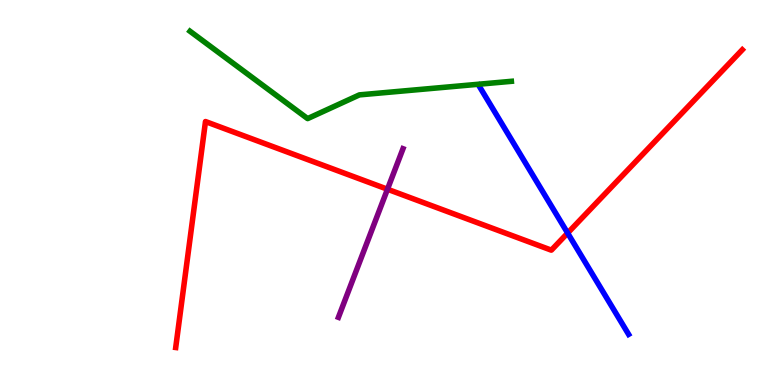[{'lines': ['blue', 'red'], 'intersections': [{'x': 7.32, 'y': 3.95}]}, {'lines': ['green', 'red'], 'intersections': []}, {'lines': ['purple', 'red'], 'intersections': [{'x': 5.0, 'y': 5.08}]}, {'lines': ['blue', 'green'], 'intersections': []}, {'lines': ['blue', 'purple'], 'intersections': []}, {'lines': ['green', 'purple'], 'intersections': []}]